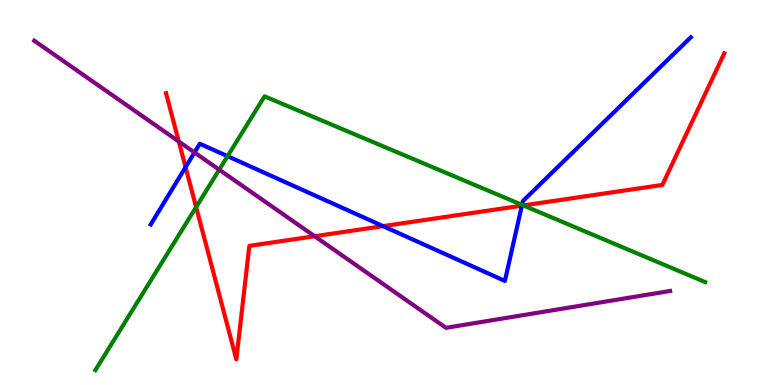[{'lines': ['blue', 'red'], 'intersections': [{'x': 2.39, 'y': 5.66}, {'x': 4.94, 'y': 4.13}, {'x': 6.73, 'y': 4.66}]}, {'lines': ['green', 'red'], 'intersections': [{'x': 2.53, 'y': 4.62}, {'x': 6.75, 'y': 4.66}]}, {'lines': ['purple', 'red'], 'intersections': [{'x': 2.31, 'y': 6.32}, {'x': 4.06, 'y': 3.86}]}, {'lines': ['blue', 'green'], 'intersections': [{'x': 2.94, 'y': 5.94}, {'x': 6.74, 'y': 4.68}]}, {'lines': ['blue', 'purple'], 'intersections': [{'x': 2.51, 'y': 6.04}]}, {'lines': ['green', 'purple'], 'intersections': [{'x': 2.83, 'y': 5.59}]}]